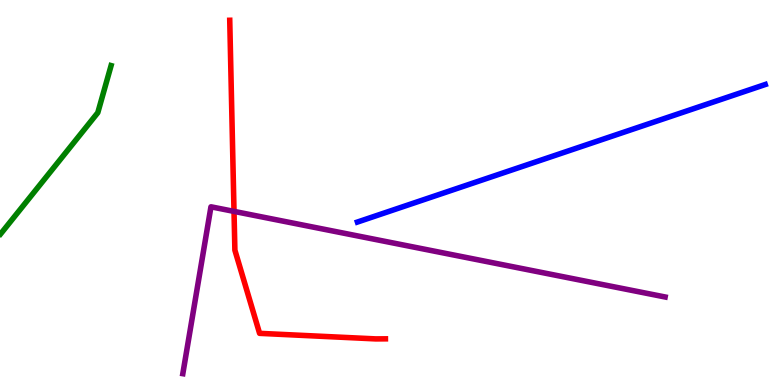[{'lines': ['blue', 'red'], 'intersections': []}, {'lines': ['green', 'red'], 'intersections': []}, {'lines': ['purple', 'red'], 'intersections': [{'x': 3.02, 'y': 4.51}]}, {'lines': ['blue', 'green'], 'intersections': []}, {'lines': ['blue', 'purple'], 'intersections': []}, {'lines': ['green', 'purple'], 'intersections': []}]